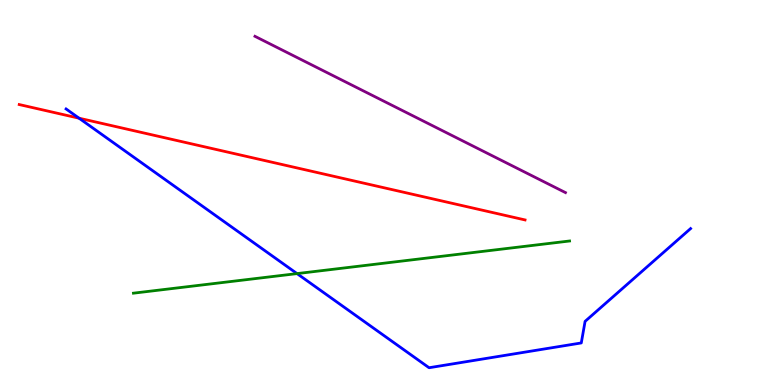[{'lines': ['blue', 'red'], 'intersections': [{'x': 1.02, 'y': 6.93}]}, {'lines': ['green', 'red'], 'intersections': []}, {'lines': ['purple', 'red'], 'intersections': []}, {'lines': ['blue', 'green'], 'intersections': [{'x': 3.83, 'y': 2.89}]}, {'lines': ['blue', 'purple'], 'intersections': []}, {'lines': ['green', 'purple'], 'intersections': []}]